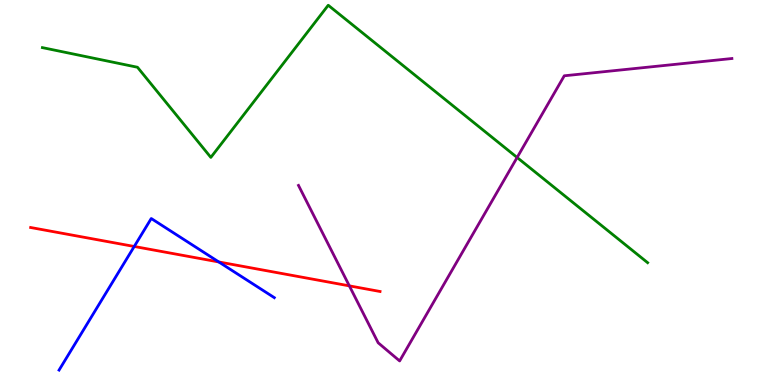[{'lines': ['blue', 'red'], 'intersections': [{'x': 1.73, 'y': 3.6}, {'x': 2.82, 'y': 3.2}]}, {'lines': ['green', 'red'], 'intersections': []}, {'lines': ['purple', 'red'], 'intersections': [{'x': 4.51, 'y': 2.57}]}, {'lines': ['blue', 'green'], 'intersections': []}, {'lines': ['blue', 'purple'], 'intersections': []}, {'lines': ['green', 'purple'], 'intersections': [{'x': 6.67, 'y': 5.91}]}]